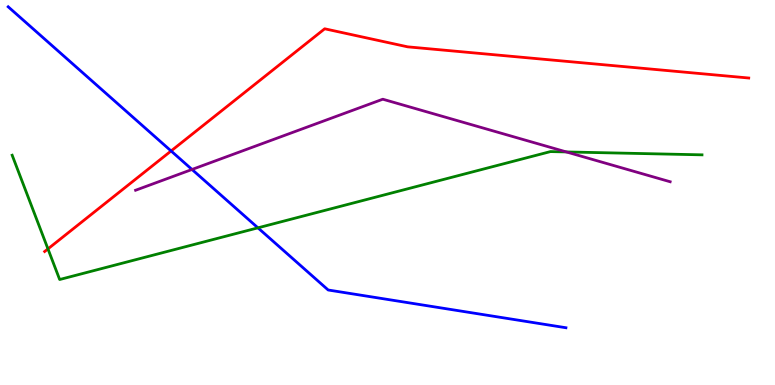[{'lines': ['blue', 'red'], 'intersections': [{'x': 2.21, 'y': 6.08}]}, {'lines': ['green', 'red'], 'intersections': [{'x': 0.619, 'y': 3.54}]}, {'lines': ['purple', 'red'], 'intersections': []}, {'lines': ['blue', 'green'], 'intersections': [{'x': 3.33, 'y': 4.08}]}, {'lines': ['blue', 'purple'], 'intersections': [{'x': 2.48, 'y': 5.6}]}, {'lines': ['green', 'purple'], 'intersections': [{'x': 7.31, 'y': 6.05}]}]